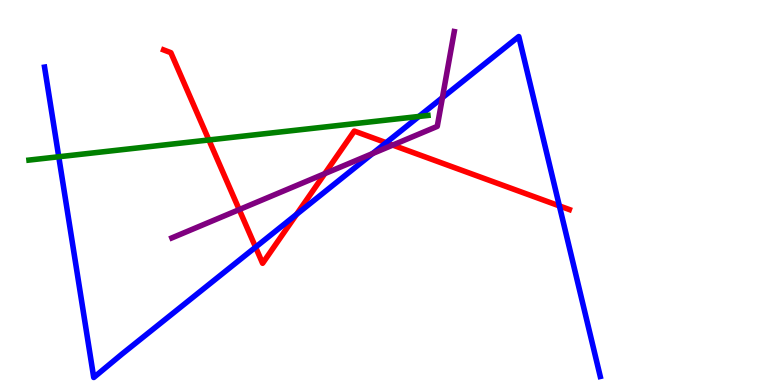[{'lines': ['blue', 'red'], 'intersections': [{'x': 3.3, 'y': 3.58}, {'x': 3.83, 'y': 4.43}, {'x': 4.98, 'y': 6.29}, {'x': 7.22, 'y': 4.65}]}, {'lines': ['green', 'red'], 'intersections': [{'x': 2.7, 'y': 6.36}]}, {'lines': ['purple', 'red'], 'intersections': [{'x': 3.09, 'y': 4.56}, {'x': 4.19, 'y': 5.49}, {'x': 5.07, 'y': 6.23}]}, {'lines': ['blue', 'green'], 'intersections': [{'x': 0.758, 'y': 5.93}, {'x': 5.41, 'y': 6.98}]}, {'lines': ['blue', 'purple'], 'intersections': [{'x': 4.81, 'y': 6.01}, {'x': 5.71, 'y': 7.46}]}, {'lines': ['green', 'purple'], 'intersections': []}]